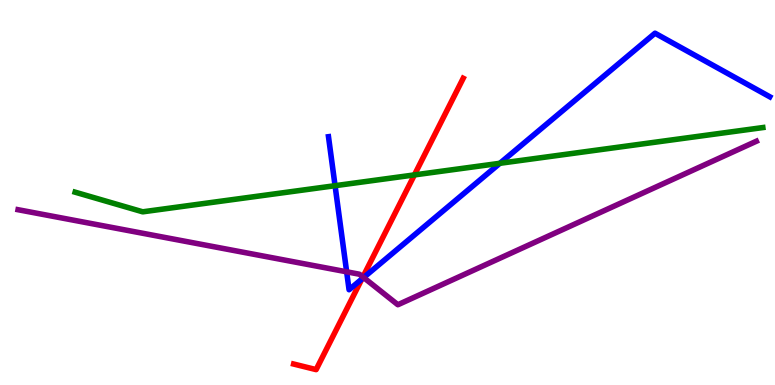[{'lines': ['blue', 'red'], 'intersections': [{'x': 4.67, 'y': 2.75}]}, {'lines': ['green', 'red'], 'intersections': [{'x': 5.35, 'y': 5.46}]}, {'lines': ['purple', 'red'], 'intersections': [{'x': 4.68, 'y': 2.81}]}, {'lines': ['blue', 'green'], 'intersections': [{'x': 4.32, 'y': 5.18}, {'x': 6.45, 'y': 5.76}]}, {'lines': ['blue', 'purple'], 'intersections': [{'x': 4.47, 'y': 2.94}, {'x': 4.69, 'y': 2.79}]}, {'lines': ['green', 'purple'], 'intersections': []}]